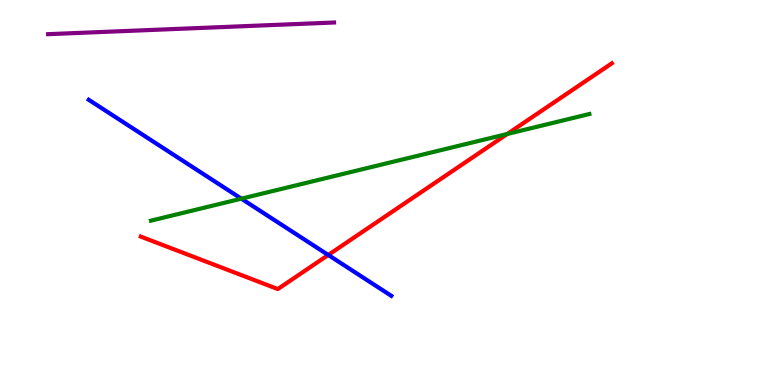[{'lines': ['blue', 'red'], 'intersections': [{'x': 4.24, 'y': 3.38}]}, {'lines': ['green', 'red'], 'intersections': [{'x': 6.55, 'y': 6.52}]}, {'lines': ['purple', 'red'], 'intersections': []}, {'lines': ['blue', 'green'], 'intersections': [{'x': 3.11, 'y': 4.84}]}, {'lines': ['blue', 'purple'], 'intersections': []}, {'lines': ['green', 'purple'], 'intersections': []}]